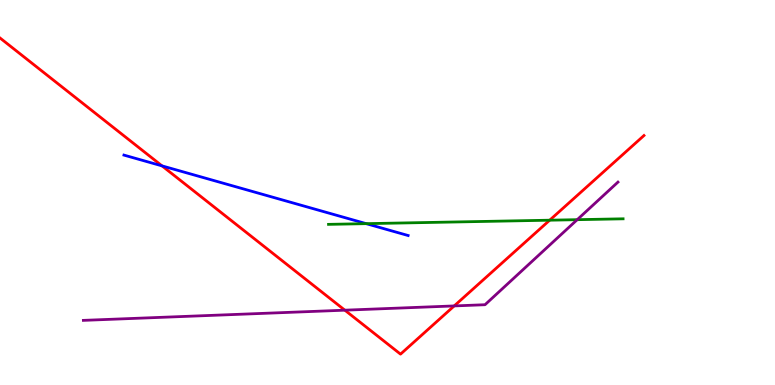[{'lines': ['blue', 'red'], 'intersections': [{'x': 2.09, 'y': 5.69}]}, {'lines': ['green', 'red'], 'intersections': [{'x': 7.09, 'y': 4.28}]}, {'lines': ['purple', 'red'], 'intersections': [{'x': 4.45, 'y': 1.94}, {'x': 5.86, 'y': 2.05}]}, {'lines': ['blue', 'green'], 'intersections': [{'x': 4.73, 'y': 4.19}]}, {'lines': ['blue', 'purple'], 'intersections': []}, {'lines': ['green', 'purple'], 'intersections': [{'x': 7.45, 'y': 4.29}]}]